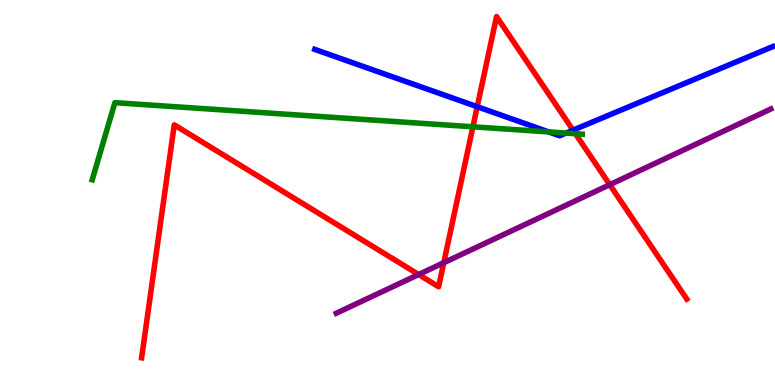[{'lines': ['blue', 'red'], 'intersections': [{'x': 6.16, 'y': 7.23}, {'x': 7.39, 'y': 6.62}]}, {'lines': ['green', 'red'], 'intersections': [{'x': 6.1, 'y': 6.71}, {'x': 7.42, 'y': 6.53}]}, {'lines': ['purple', 'red'], 'intersections': [{'x': 5.4, 'y': 2.87}, {'x': 5.73, 'y': 3.18}, {'x': 7.87, 'y': 5.2}]}, {'lines': ['blue', 'green'], 'intersections': [{'x': 7.08, 'y': 6.57}, {'x': 7.3, 'y': 6.54}]}, {'lines': ['blue', 'purple'], 'intersections': []}, {'lines': ['green', 'purple'], 'intersections': []}]